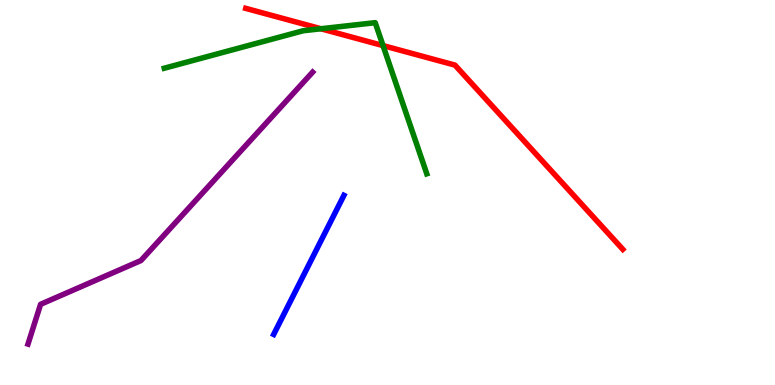[{'lines': ['blue', 'red'], 'intersections': []}, {'lines': ['green', 'red'], 'intersections': [{'x': 4.14, 'y': 9.25}, {'x': 4.94, 'y': 8.82}]}, {'lines': ['purple', 'red'], 'intersections': []}, {'lines': ['blue', 'green'], 'intersections': []}, {'lines': ['blue', 'purple'], 'intersections': []}, {'lines': ['green', 'purple'], 'intersections': []}]